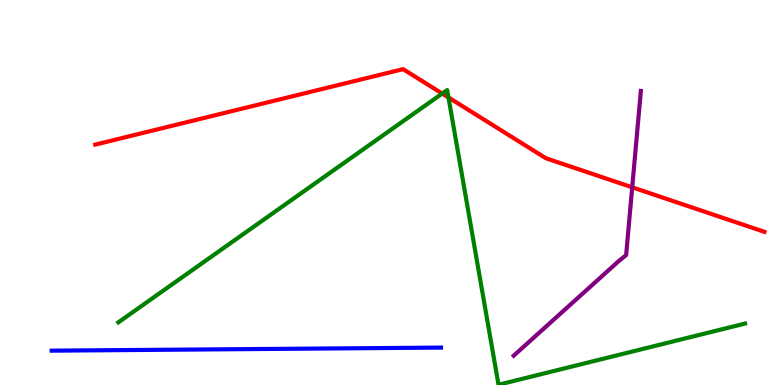[{'lines': ['blue', 'red'], 'intersections': []}, {'lines': ['green', 'red'], 'intersections': [{'x': 5.71, 'y': 7.57}, {'x': 5.79, 'y': 7.47}]}, {'lines': ['purple', 'red'], 'intersections': [{'x': 8.16, 'y': 5.13}]}, {'lines': ['blue', 'green'], 'intersections': []}, {'lines': ['blue', 'purple'], 'intersections': []}, {'lines': ['green', 'purple'], 'intersections': []}]